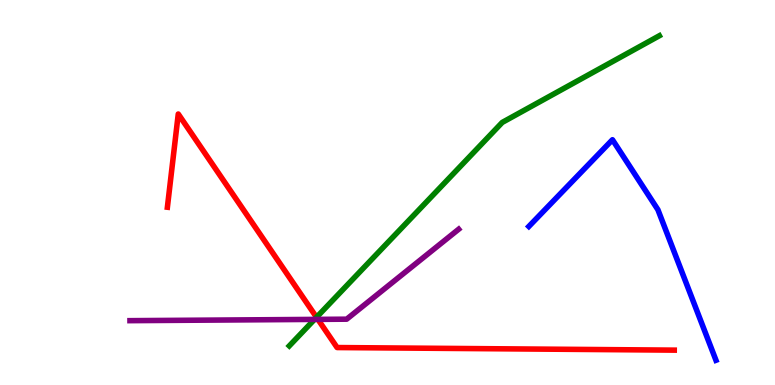[{'lines': ['blue', 'red'], 'intersections': []}, {'lines': ['green', 'red'], 'intersections': [{'x': 4.08, 'y': 1.76}]}, {'lines': ['purple', 'red'], 'intersections': [{'x': 4.1, 'y': 1.7}]}, {'lines': ['blue', 'green'], 'intersections': []}, {'lines': ['blue', 'purple'], 'intersections': []}, {'lines': ['green', 'purple'], 'intersections': [{'x': 4.06, 'y': 1.7}]}]